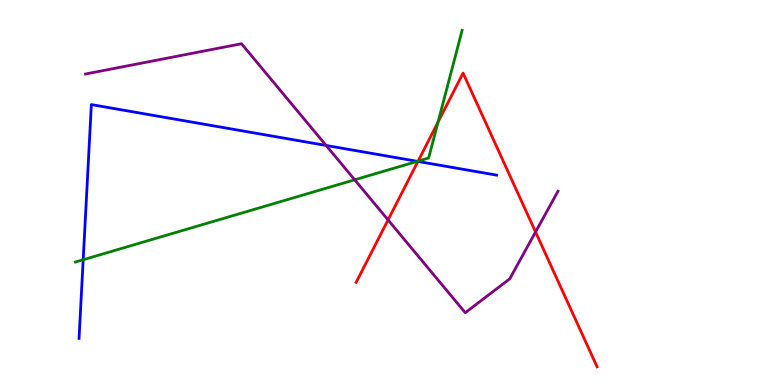[{'lines': ['blue', 'red'], 'intersections': [{'x': 5.39, 'y': 5.81}]}, {'lines': ['green', 'red'], 'intersections': [{'x': 5.39, 'y': 5.81}, {'x': 5.65, 'y': 6.83}]}, {'lines': ['purple', 'red'], 'intersections': [{'x': 5.01, 'y': 4.29}, {'x': 6.91, 'y': 3.98}]}, {'lines': ['blue', 'green'], 'intersections': [{'x': 1.07, 'y': 3.25}, {'x': 5.39, 'y': 5.81}]}, {'lines': ['blue', 'purple'], 'intersections': [{'x': 4.21, 'y': 6.22}]}, {'lines': ['green', 'purple'], 'intersections': [{'x': 4.58, 'y': 5.33}]}]